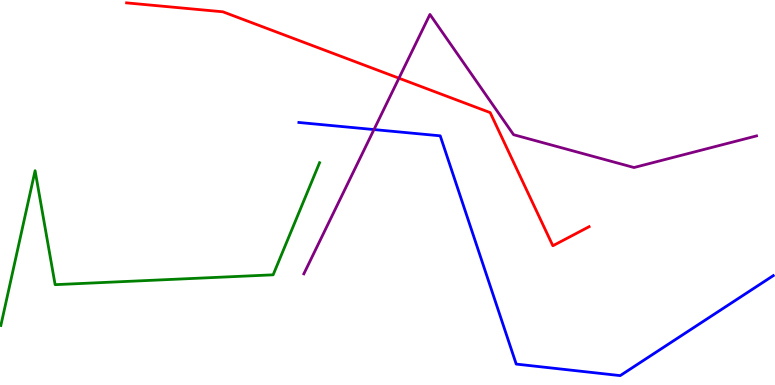[{'lines': ['blue', 'red'], 'intersections': []}, {'lines': ['green', 'red'], 'intersections': []}, {'lines': ['purple', 'red'], 'intersections': [{'x': 5.15, 'y': 7.97}]}, {'lines': ['blue', 'green'], 'intersections': []}, {'lines': ['blue', 'purple'], 'intersections': [{'x': 4.83, 'y': 6.63}]}, {'lines': ['green', 'purple'], 'intersections': []}]